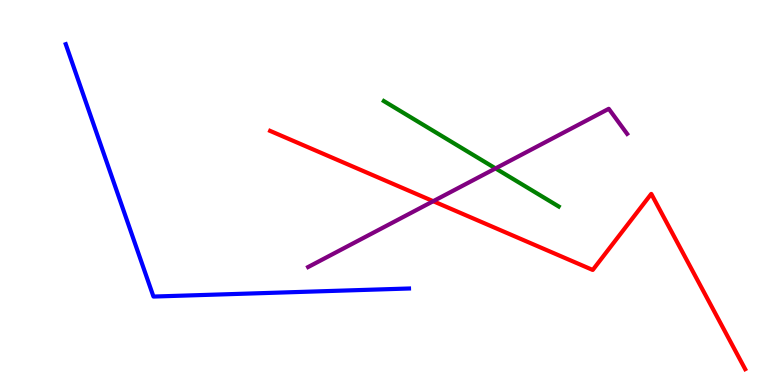[{'lines': ['blue', 'red'], 'intersections': []}, {'lines': ['green', 'red'], 'intersections': []}, {'lines': ['purple', 'red'], 'intersections': [{'x': 5.59, 'y': 4.77}]}, {'lines': ['blue', 'green'], 'intersections': []}, {'lines': ['blue', 'purple'], 'intersections': []}, {'lines': ['green', 'purple'], 'intersections': [{'x': 6.39, 'y': 5.63}]}]